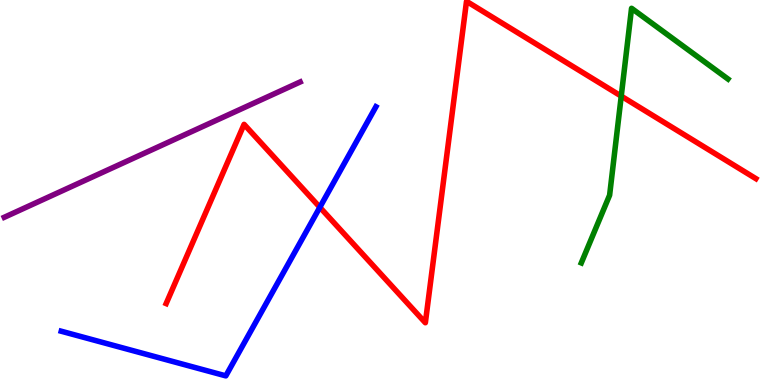[{'lines': ['blue', 'red'], 'intersections': [{'x': 4.13, 'y': 4.62}]}, {'lines': ['green', 'red'], 'intersections': [{'x': 8.02, 'y': 7.5}]}, {'lines': ['purple', 'red'], 'intersections': []}, {'lines': ['blue', 'green'], 'intersections': []}, {'lines': ['blue', 'purple'], 'intersections': []}, {'lines': ['green', 'purple'], 'intersections': []}]